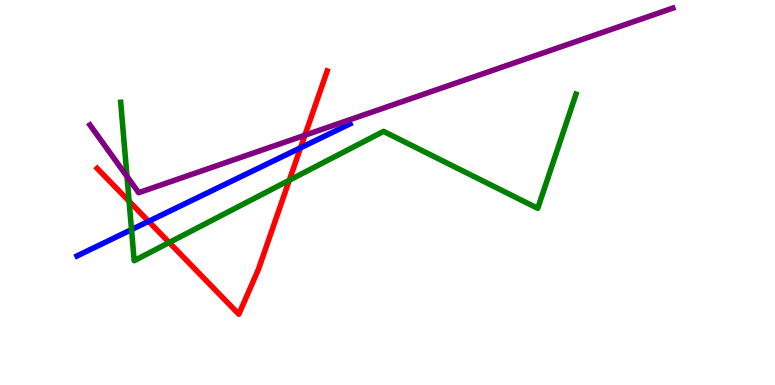[{'lines': ['blue', 'red'], 'intersections': [{'x': 1.92, 'y': 4.25}, {'x': 3.88, 'y': 6.16}]}, {'lines': ['green', 'red'], 'intersections': [{'x': 1.67, 'y': 4.77}, {'x': 2.18, 'y': 3.7}, {'x': 3.73, 'y': 5.32}]}, {'lines': ['purple', 'red'], 'intersections': [{'x': 3.93, 'y': 6.49}]}, {'lines': ['blue', 'green'], 'intersections': [{'x': 1.7, 'y': 4.04}]}, {'lines': ['blue', 'purple'], 'intersections': []}, {'lines': ['green', 'purple'], 'intersections': [{'x': 1.64, 'y': 5.42}]}]